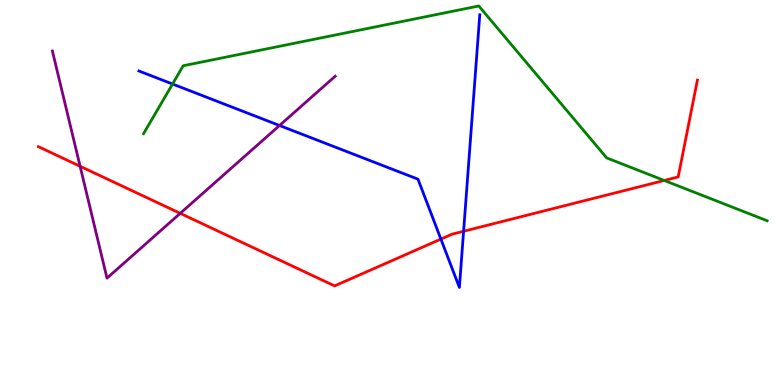[{'lines': ['blue', 'red'], 'intersections': [{'x': 5.69, 'y': 3.79}, {'x': 5.98, 'y': 3.99}]}, {'lines': ['green', 'red'], 'intersections': [{'x': 8.57, 'y': 5.31}]}, {'lines': ['purple', 'red'], 'intersections': [{'x': 1.03, 'y': 5.68}, {'x': 2.33, 'y': 4.46}]}, {'lines': ['blue', 'green'], 'intersections': [{'x': 2.23, 'y': 7.82}]}, {'lines': ['blue', 'purple'], 'intersections': [{'x': 3.61, 'y': 6.74}]}, {'lines': ['green', 'purple'], 'intersections': []}]